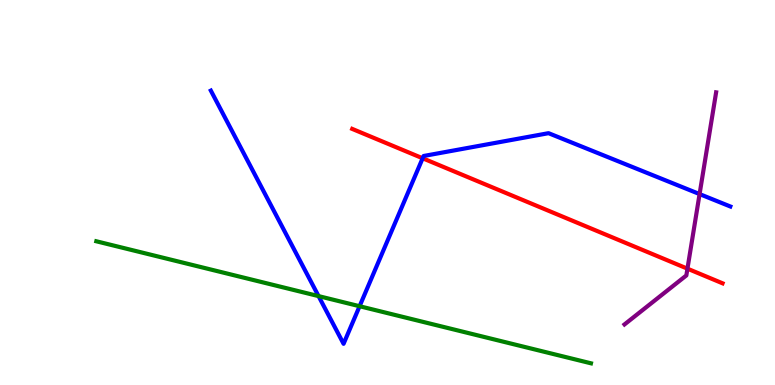[{'lines': ['blue', 'red'], 'intersections': [{'x': 5.45, 'y': 5.89}]}, {'lines': ['green', 'red'], 'intersections': []}, {'lines': ['purple', 'red'], 'intersections': [{'x': 8.87, 'y': 3.02}]}, {'lines': ['blue', 'green'], 'intersections': [{'x': 4.11, 'y': 2.31}, {'x': 4.64, 'y': 2.05}]}, {'lines': ['blue', 'purple'], 'intersections': [{'x': 9.03, 'y': 4.96}]}, {'lines': ['green', 'purple'], 'intersections': []}]